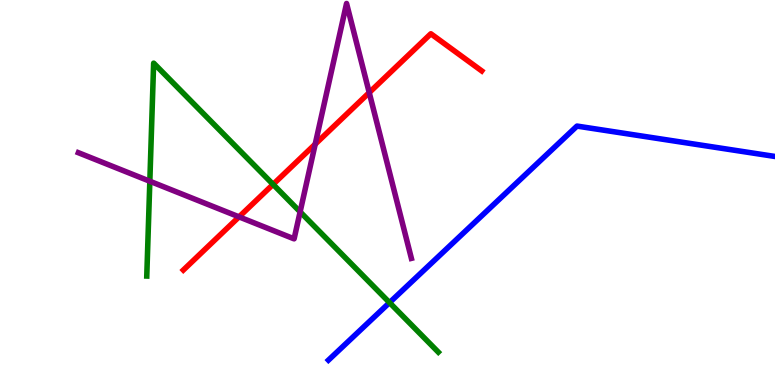[{'lines': ['blue', 'red'], 'intersections': []}, {'lines': ['green', 'red'], 'intersections': [{'x': 3.52, 'y': 5.21}]}, {'lines': ['purple', 'red'], 'intersections': [{'x': 3.08, 'y': 4.37}, {'x': 4.07, 'y': 6.26}, {'x': 4.76, 'y': 7.59}]}, {'lines': ['blue', 'green'], 'intersections': [{'x': 5.03, 'y': 2.14}]}, {'lines': ['blue', 'purple'], 'intersections': []}, {'lines': ['green', 'purple'], 'intersections': [{'x': 1.93, 'y': 5.29}, {'x': 3.87, 'y': 4.5}]}]